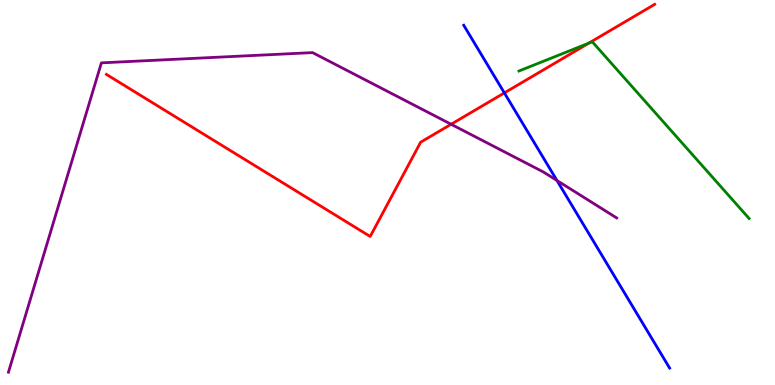[{'lines': ['blue', 'red'], 'intersections': [{'x': 6.51, 'y': 7.59}]}, {'lines': ['green', 'red'], 'intersections': [{'x': 7.6, 'y': 8.88}]}, {'lines': ['purple', 'red'], 'intersections': [{'x': 5.82, 'y': 6.77}]}, {'lines': ['blue', 'green'], 'intersections': []}, {'lines': ['blue', 'purple'], 'intersections': [{'x': 7.19, 'y': 5.31}]}, {'lines': ['green', 'purple'], 'intersections': []}]